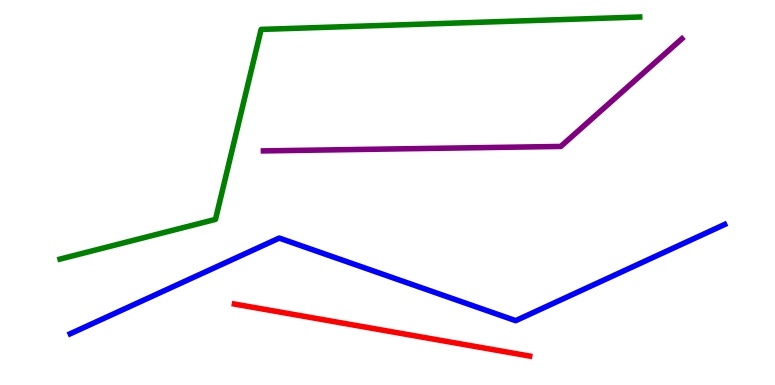[{'lines': ['blue', 'red'], 'intersections': []}, {'lines': ['green', 'red'], 'intersections': []}, {'lines': ['purple', 'red'], 'intersections': []}, {'lines': ['blue', 'green'], 'intersections': []}, {'lines': ['blue', 'purple'], 'intersections': []}, {'lines': ['green', 'purple'], 'intersections': []}]